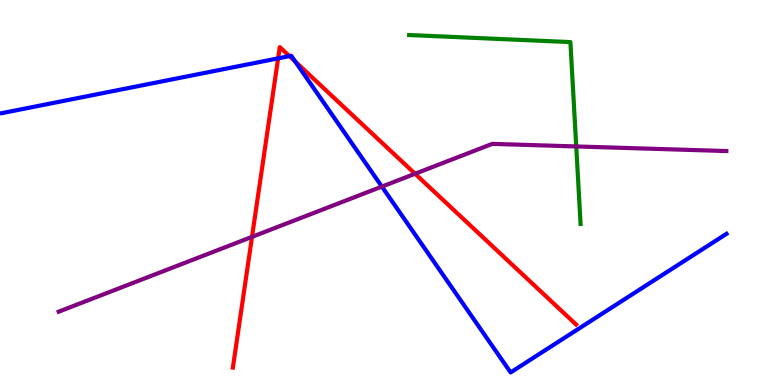[{'lines': ['blue', 'red'], 'intersections': [{'x': 3.59, 'y': 8.48}, {'x': 3.73, 'y': 8.54}, {'x': 3.81, 'y': 8.4}]}, {'lines': ['green', 'red'], 'intersections': []}, {'lines': ['purple', 'red'], 'intersections': [{'x': 3.25, 'y': 3.85}, {'x': 5.36, 'y': 5.49}]}, {'lines': ['blue', 'green'], 'intersections': []}, {'lines': ['blue', 'purple'], 'intersections': [{'x': 4.93, 'y': 5.15}]}, {'lines': ['green', 'purple'], 'intersections': [{'x': 7.44, 'y': 6.2}]}]